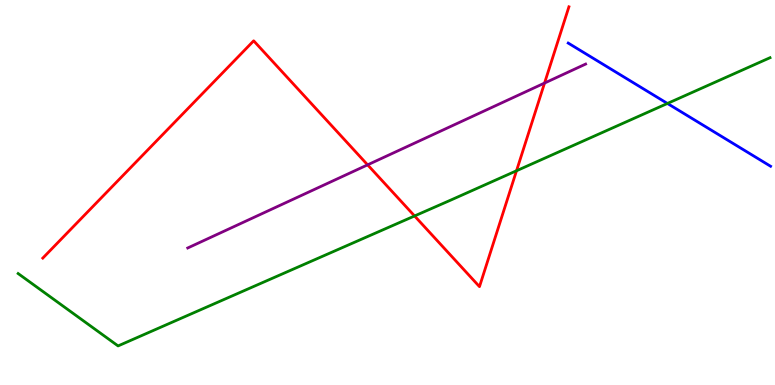[{'lines': ['blue', 'red'], 'intersections': []}, {'lines': ['green', 'red'], 'intersections': [{'x': 5.35, 'y': 4.39}, {'x': 6.66, 'y': 5.56}]}, {'lines': ['purple', 'red'], 'intersections': [{'x': 4.74, 'y': 5.72}, {'x': 7.03, 'y': 7.84}]}, {'lines': ['blue', 'green'], 'intersections': [{'x': 8.61, 'y': 7.31}]}, {'lines': ['blue', 'purple'], 'intersections': []}, {'lines': ['green', 'purple'], 'intersections': []}]